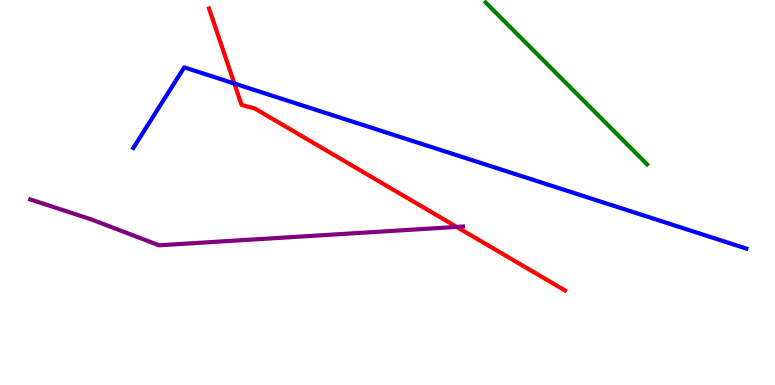[{'lines': ['blue', 'red'], 'intersections': [{'x': 3.02, 'y': 7.83}]}, {'lines': ['green', 'red'], 'intersections': []}, {'lines': ['purple', 'red'], 'intersections': [{'x': 5.89, 'y': 4.11}]}, {'lines': ['blue', 'green'], 'intersections': []}, {'lines': ['blue', 'purple'], 'intersections': []}, {'lines': ['green', 'purple'], 'intersections': []}]